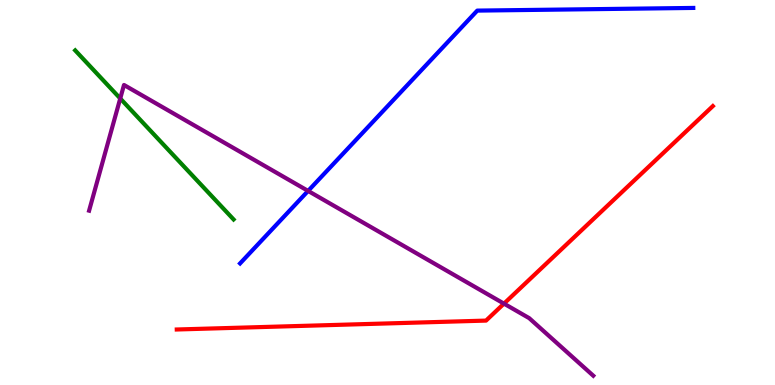[{'lines': ['blue', 'red'], 'intersections': []}, {'lines': ['green', 'red'], 'intersections': []}, {'lines': ['purple', 'red'], 'intersections': [{'x': 6.5, 'y': 2.11}]}, {'lines': ['blue', 'green'], 'intersections': []}, {'lines': ['blue', 'purple'], 'intersections': [{'x': 3.98, 'y': 5.04}]}, {'lines': ['green', 'purple'], 'intersections': [{'x': 1.55, 'y': 7.44}]}]